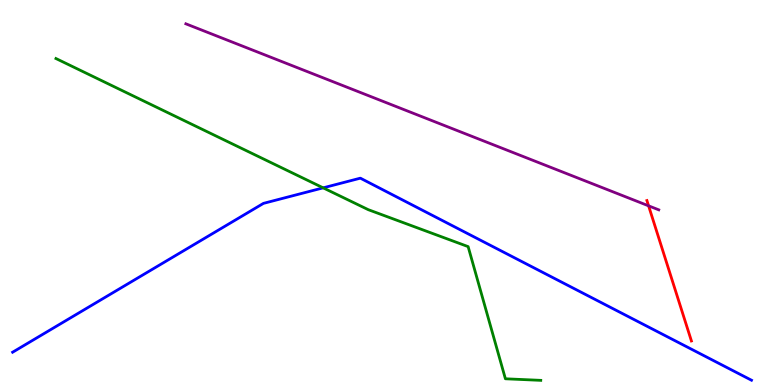[{'lines': ['blue', 'red'], 'intersections': []}, {'lines': ['green', 'red'], 'intersections': []}, {'lines': ['purple', 'red'], 'intersections': [{'x': 8.37, 'y': 4.65}]}, {'lines': ['blue', 'green'], 'intersections': [{'x': 4.17, 'y': 5.12}]}, {'lines': ['blue', 'purple'], 'intersections': []}, {'lines': ['green', 'purple'], 'intersections': []}]